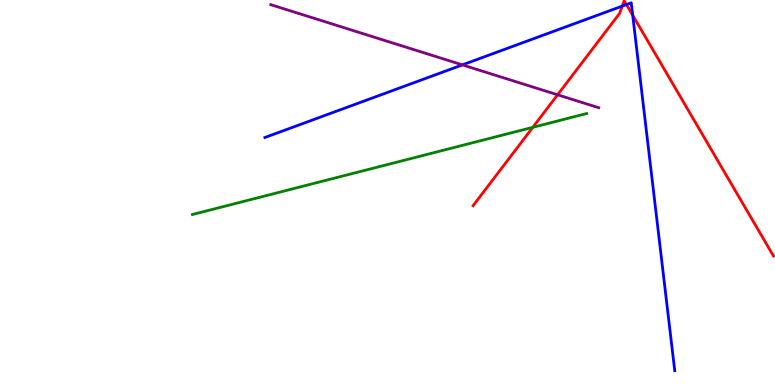[{'lines': ['blue', 'red'], 'intersections': [{'x': 8.03, 'y': 9.84}, {'x': 8.08, 'y': 9.88}, {'x': 8.16, 'y': 9.6}]}, {'lines': ['green', 'red'], 'intersections': [{'x': 6.87, 'y': 6.69}]}, {'lines': ['purple', 'red'], 'intersections': [{'x': 7.19, 'y': 7.54}]}, {'lines': ['blue', 'green'], 'intersections': []}, {'lines': ['blue', 'purple'], 'intersections': [{'x': 5.97, 'y': 8.31}]}, {'lines': ['green', 'purple'], 'intersections': []}]